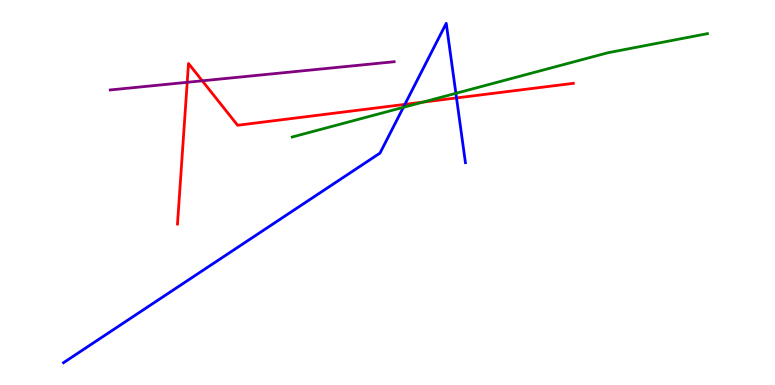[{'lines': ['blue', 'red'], 'intersections': [{'x': 5.22, 'y': 7.29}, {'x': 5.89, 'y': 7.46}]}, {'lines': ['green', 'red'], 'intersections': [{'x': 5.46, 'y': 7.35}]}, {'lines': ['purple', 'red'], 'intersections': [{'x': 2.42, 'y': 7.86}, {'x': 2.61, 'y': 7.9}]}, {'lines': ['blue', 'green'], 'intersections': [{'x': 5.2, 'y': 7.21}, {'x': 5.88, 'y': 7.58}]}, {'lines': ['blue', 'purple'], 'intersections': []}, {'lines': ['green', 'purple'], 'intersections': []}]